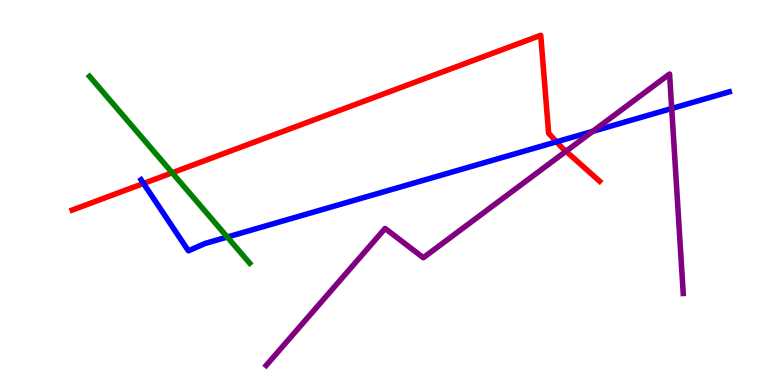[{'lines': ['blue', 'red'], 'intersections': [{'x': 1.85, 'y': 5.23}, {'x': 7.18, 'y': 6.32}]}, {'lines': ['green', 'red'], 'intersections': [{'x': 2.22, 'y': 5.51}]}, {'lines': ['purple', 'red'], 'intersections': [{'x': 7.3, 'y': 6.07}]}, {'lines': ['blue', 'green'], 'intersections': [{'x': 2.93, 'y': 3.84}]}, {'lines': ['blue', 'purple'], 'intersections': [{'x': 7.65, 'y': 6.59}, {'x': 8.67, 'y': 7.18}]}, {'lines': ['green', 'purple'], 'intersections': []}]